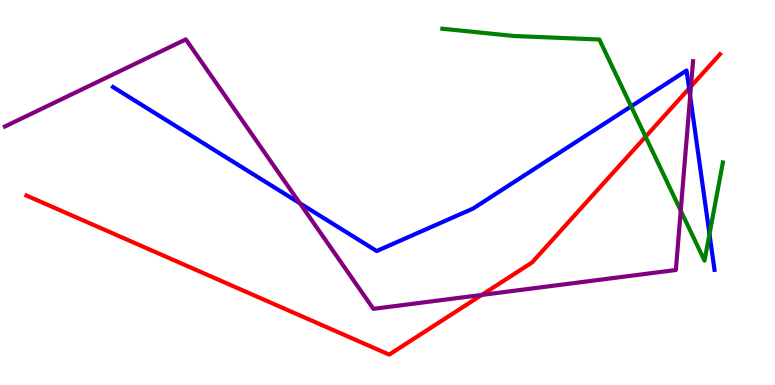[{'lines': ['blue', 'red'], 'intersections': [{'x': 8.89, 'y': 7.7}]}, {'lines': ['green', 'red'], 'intersections': [{'x': 8.33, 'y': 6.45}]}, {'lines': ['purple', 'red'], 'intersections': [{'x': 6.22, 'y': 2.34}, {'x': 8.92, 'y': 7.76}]}, {'lines': ['blue', 'green'], 'intersections': [{'x': 8.14, 'y': 7.24}, {'x': 9.15, 'y': 3.92}]}, {'lines': ['blue', 'purple'], 'intersections': [{'x': 3.87, 'y': 4.72}, {'x': 8.91, 'y': 7.5}]}, {'lines': ['green', 'purple'], 'intersections': [{'x': 8.78, 'y': 4.53}]}]